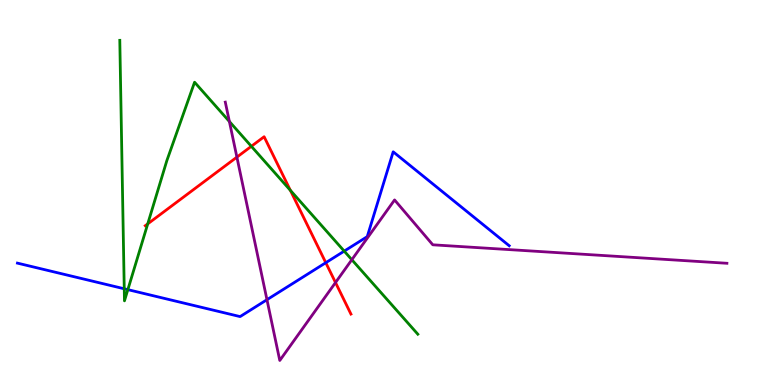[{'lines': ['blue', 'red'], 'intersections': [{'x': 4.2, 'y': 3.18}]}, {'lines': ['green', 'red'], 'intersections': [{'x': 1.91, 'y': 4.19}, {'x': 3.24, 'y': 6.2}, {'x': 3.75, 'y': 5.06}]}, {'lines': ['purple', 'red'], 'intersections': [{'x': 3.06, 'y': 5.92}, {'x': 4.33, 'y': 2.66}]}, {'lines': ['blue', 'green'], 'intersections': [{'x': 1.6, 'y': 2.5}, {'x': 1.65, 'y': 2.48}, {'x': 4.44, 'y': 3.48}]}, {'lines': ['blue', 'purple'], 'intersections': [{'x': 3.44, 'y': 2.22}]}, {'lines': ['green', 'purple'], 'intersections': [{'x': 2.96, 'y': 6.84}, {'x': 4.54, 'y': 3.25}]}]